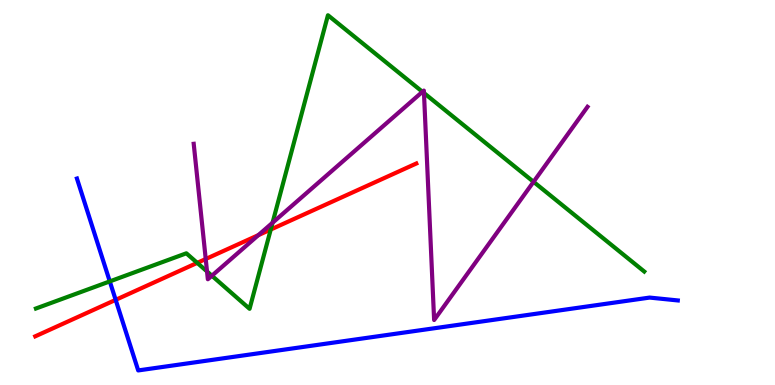[{'lines': ['blue', 'red'], 'intersections': [{'x': 1.49, 'y': 2.21}]}, {'lines': ['green', 'red'], 'intersections': [{'x': 2.55, 'y': 3.17}, {'x': 3.49, 'y': 4.04}]}, {'lines': ['purple', 'red'], 'intersections': [{'x': 2.65, 'y': 3.27}, {'x': 3.33, 'y': 3.89}]}, {'lines': ['blue', 'green'], 'intersections': [{'x': 1.42, 'y': 2.69}]}, {'lines': ['blue', 'purple'], 'intersections': []}, {'lines': ['green', 'purple'], 'intersections': [{'x': 2.67, 'y': 2.95}, {'x': 2.73, 'y': 2.84}, {'x': 3.52, 'y': 4.21}, {'x': 5.45, 'y': 7.62}, {'x': 5.47, 'y': 7.58}, {'x': 6.88, 'y': 5.28}]}]